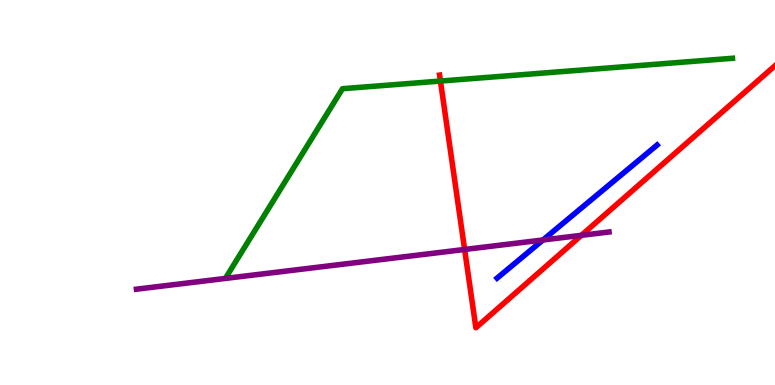[{'lines': ['blue', 'red'], 'intersections': []}, {'lines': ['green', 'red'], 'intersections': [{'x': 5.68, 'y': 7.89}]}, {'lines': ['purple', 'red'], 'intersections': [{'x': 6.0, 'y': 3.52}, {'x': 7.5, 'y': 3.89}]}, {'lines': ['blue', 'green'], 'intersections': []}, {'lines': ['blue', 'purple'], 'intersections': [{'x': 7.01, 'y': 3.77}]}, {'lines': ['green', 'purple'], 'intersections': []}]